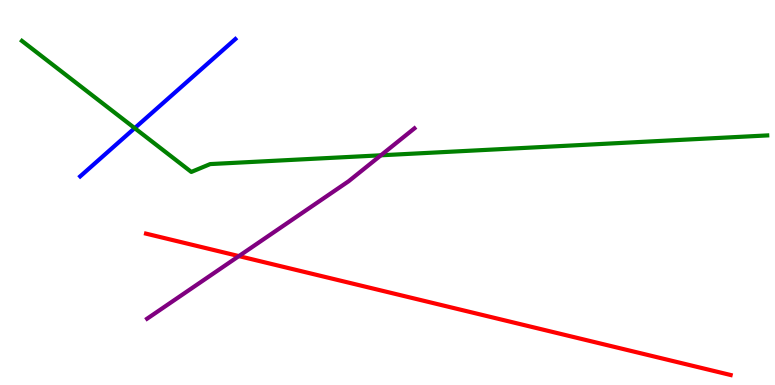[{'lines': ['blue', 'red'], 'intersections': []}, {'lines': ['green', 'red'], 'intersections': []}, {'lines': ['purple', 'red'], 'intersections': [{'x': 3.08, 'y': 3.35}]}, {'lines': ['blue', 'green'], 'intersections': [{'x': 1.74, 'y': 6.67}]}, {'lines': ['blue', 'purple'], 'intersections': []}, {'lines': ['green', 'purple'], 'intersections': [{'x': 4.91, 'y': 5.97}]}]